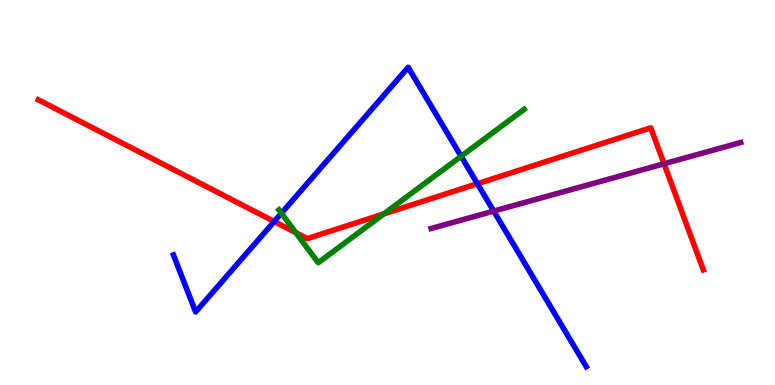[{'lines': ['blue', 'red'], 'intersections': [{'x': 3.54, 'y': 4.25}, {'x': 6.16, 'y': 5.23}]}, {'lines': ['green', 'red'], 'intersections': [{'x': 3.82, 'y': 3.96}, {'x': 4.95, 'y': 4.44}]}, {'lines': ['purple', 'red'], 'intersections': [{'x': 8.57, 'y': 5.75}]}, {'lines': ['blue', 'green'], 'intersections': [{'x': 3.63, 'y': 4.46}, {'x': 5.95, 'y': 5.94}]}, {'lines': ['blue', 'purple'], 'intersections': [{'x': 6.37, 'y': 4.52}]}, {'lines': ['green', 'purple'], 'intersections': []}]